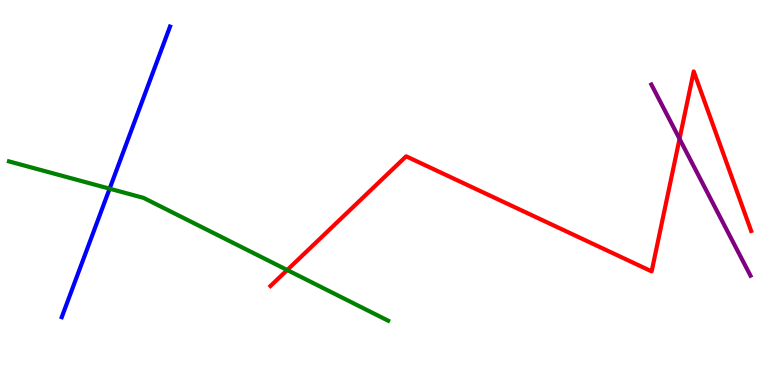[{'lines': ['blue', 'red'], 'intersections': []}, {'lines': ['green', 'red'], 'intersections': [{'x': 3.71, 'y': 2.99}]}, {'lines': ['purple', 'red'], 'intersections': [{'x': 8.77, 'y': 6.39}]}, {'lines': ['blue', 'green'], 'intersections': [{'x': 1.41, 'y': 5.1}]}, {'lines': ['blue', 'purple'], 'intersections': []}, {'lines': ['green', 'purple'], 'intersections': []}]